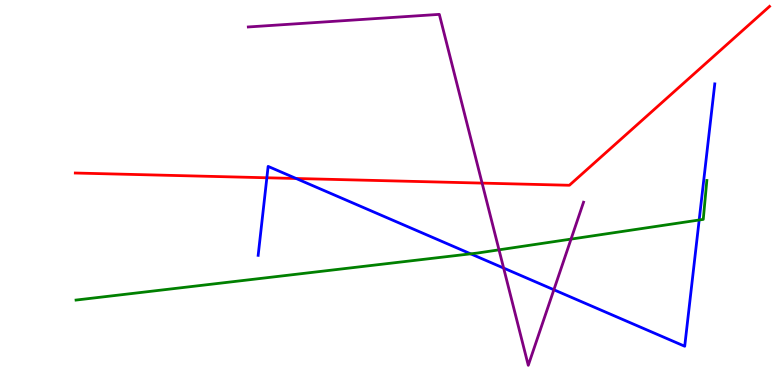[{'lines': ['blue', 'red'], 'intersections': [{'x': 3.44, 'y': 5.38}, {'x': 3.82, 'y': 5.36}]}, {'lines': ['green', 'red'], 'intersections': []}, {'lines': ['purple', 'red'], 'intersections': [{'x': 6.22, 'y': 5.24}]}, {'lines': ['blue', 'green'], 'intersections': [{'x': 6.07, 'y': 3.41}, {'x': 9.02, 'y': 4.29}]}, {'lines': ['blue', 'purple'], 'intersections': [{'x': 6.5, 'y': 3.04}, {'x': 7.15, 'y': 2.47}]}, {'lines': ['green', 'purple'], 'intersections': [{'x': 6.44, 'y': 3.51}, {'x': 7.37, 'y': 3.79}]}]